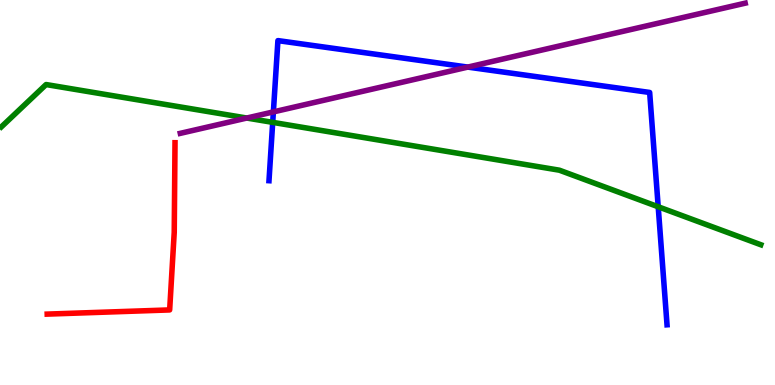[{'lines': ['blue', 'red'], 'intersections': []}, {'lines': ['green', 'red'], 'intersections': []}, {'lines': ['purple', 'red'], 'intersections': []}, {'lines': ['blue', 'green'], 'intersections': [{'x': 3.52, 'y': 6.82}, {'x': 8.49, 'y': 4.63}]}, {'lines': ['blue', 'purple'], 'intersections': [{'x': 3.53, 'y': 7.09}, {'x': 6.04, 'y': 8.26}]}, {'lines': ['green', 'purple'], 'intersections': [{'x': 3.18, 'y': 6.93}]}]